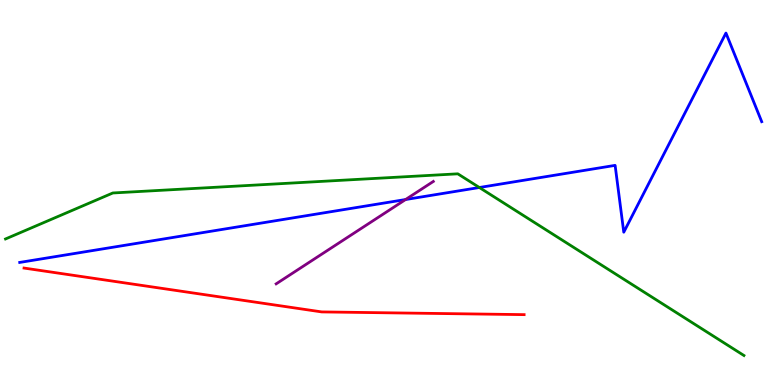[{'lines': ['blue', 'red'], 'intersections': []}, {'lines': ['green', 'red'], 'intersections': []}, {'lines': ['purple', 'red'], 'intersections': []}, {'lines': ['blue', 'green'], 'intersections': [{'x': 6.19, 'y': 5.13}]}, {'lines': ['blue', 'purple'], 'intersections': [{'x': 5.23, 'y': 4.82}]}, {'lines': ['green', 'purple'], 'intersections': []}]